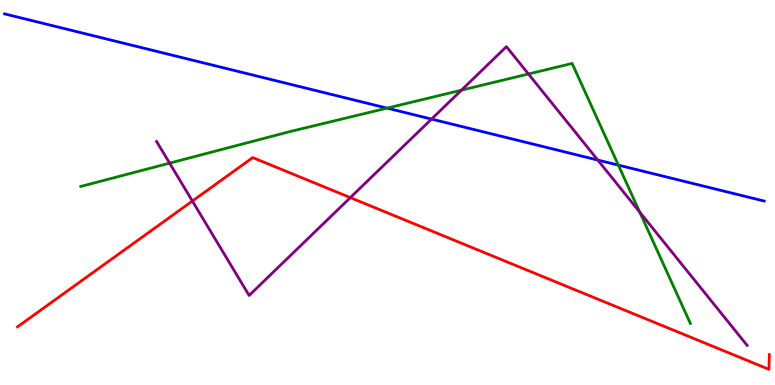[{'lines': ['blue', 'red'], 'intersections': []}, {'lines': ['green', 'red'], 'intersections': []}, {'lines': ['purple', 'red'], 'intersections': [{'x': 2.48, 'y': 4.78}, {'x': 4.52, 'y': 4.87}]}, {'lines': ['blue', 'green'], 'intersections': [{'x': 4.99, 'y': 7.19}, {'x': 7.98, 'y': 5.71}]}, {'lines': ['blue', 'purple'], 'intersections': [{'x': 5.57, 'y': 6.91}, {'x': 7.71, 'y': 5.84}]}, {'lines': ['green', 'purple'], 'intersections': [{'x': 2.19, 'y': 5.76}, {'x': 5.95, 'y': 7.66}, {'x': 6.82, 'y': 8.08}, {'x': 8.25, 'y': 4.49}]}]